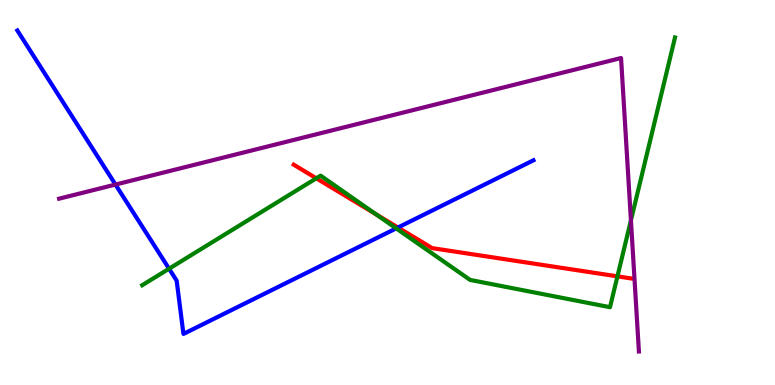[{'lines': ['blue', 'red'], 'intersections': [{'x': 5.13, 'y': 4.09}]}, {'lines': ['green', 'red'], 'intersections': [{'x': 4.08, 'y': 5.37}, {'x': 4.85, 'y': 4.44}, {'x': 7.97, 'y': 2.82}]}, {'lines': ['purple', 'red'], 'intersections': []}, {'lines': ['blue', 'green'], 'intersections': [{'x': 2.18, 'y': 3.02}, {'x': 5.11, 'y': 4.07}]}, {'lines': ['blue', 'purple'], 'intersections': [{'x': 1.49, 'y': 5.21}]}, {'lines': ['green', 'purple'], 'intersections': [{'x': 8.14, 'y': 4.28}]}]